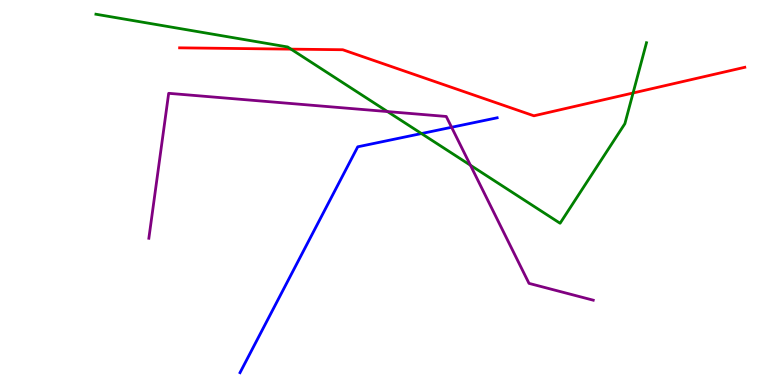[{'lines': ['blue', 'red'], 'intersections': []}, {'lines': ['green', 'red'], 'intersections': [{'x': 3.75, 'y': 8.72}, {'x': 8.17, 'y': 7.58}]}, {'lines': ['purple', 'red'], 'intersections': []}, {'lines': ['blue', 'green'], 'intersections': [{'x': 5.44, 'y': 6.53}]}, {'lines': ['blue', 'purple'], 'intersections': [{'x': 5.83, 'y': 6.69}]}, {'lines': ['green', 'purple'], 'intersections': [{'x': 5.0, 'y': 7.1}, {'x': 6.07, 'y': 5.71}]}]